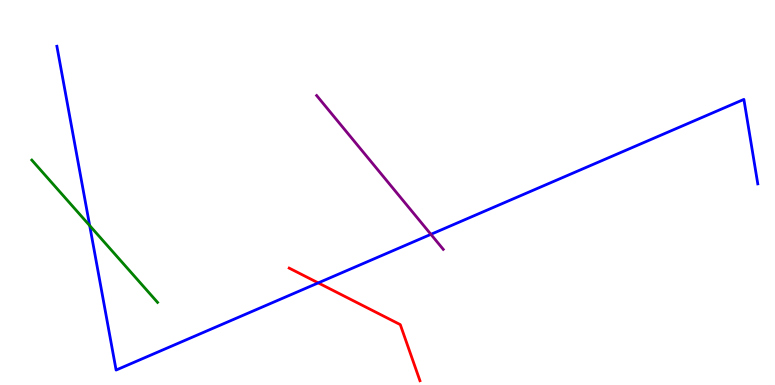[{'lines': ['blue', 'red'], 'intersections': [{'x': 4.11, 'y': 2.65}]}, {'lines': ['green', 'red'], 'intersections': []}, {'lines': ['purple', 'red'], 'intersections': []}, {'lines': ['blue', 'green'], 'intersections': [{'x': 1.16, 'y': 4.14}]}, {'lines': ['blue', 'purple'], 'intersections': [{'x': 5.56, 'y': 3.91}]}, {'lines': ['green', 'purple'], 'intersections': []}]